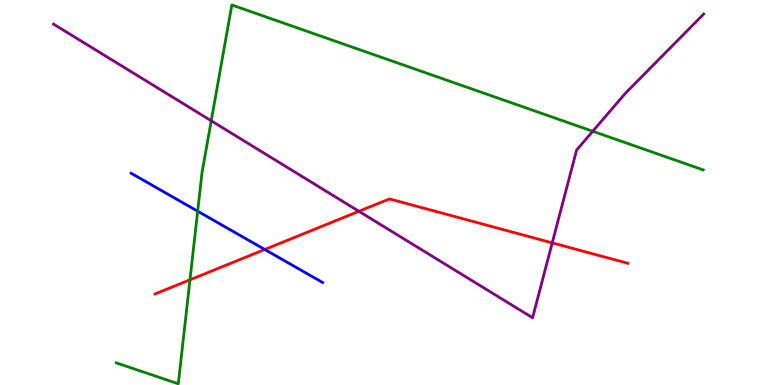[{'lines': ['blue', 'red'], 'intersections': [{'x': 3.42, 'y': 3.52}]}, {'lines': ['green', 'red'], 'intersections': [{'x': 2.45, 'y': 2.73}]}, {'lines': ['purple', 'red'], 'intersections': [{'x': 4.63, 'y': 4.51}, {'x': 7.13, 'y': 3.69}]}, {'lines': ['blue', 'green'], 'intersections': [{'x': 2.55, 'y': 4.51}]}, {'lines': ['blue', 'purple'], 'intersections': []}, {'lines': ['green', 'purple'], 'intersections': [{'x': 2.73, 'y': 6.86}, {'x': 7.65, 'y': 6.59}]}]